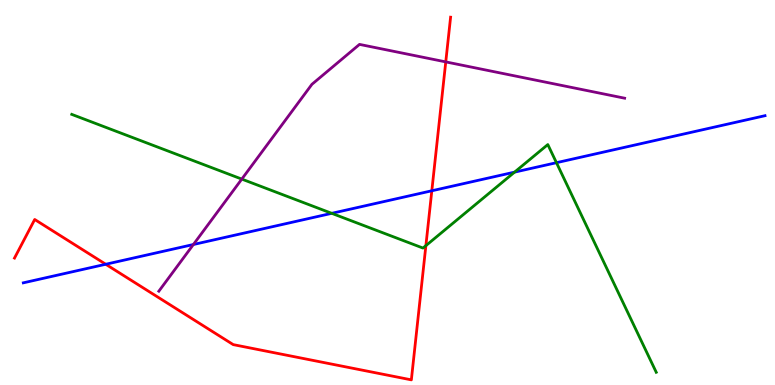[{'lines': ['blue', 'red'], 'intersections': [{'x': 1.36, 'y': 3.14}, {'x': 5.57, 'y': 5.04}]}, {'lines': ['green', 'red'], 'intersections': [{'x': 5.5, 'y': 3.62}]}, {'lines': ['purple', 'red'], 'intersections': [{'x': 5.75, 'y': 8.39}]}, {'lines': ['blue', 'green'], 'intersections': [{'x': 4.28, 'y': 4.46}, {'x': 6.64, 'y': 5.53}, {'x': 7.18, 'y': 5.77}]}, {'lines': ['blue', 'purple'], 'intersections': [{'x': 2.5, 'y': 3.65}]}, {'lines': ['green', 'purple'], 'intersections': [{'x': 3.12, 'y': 5.35}]}]